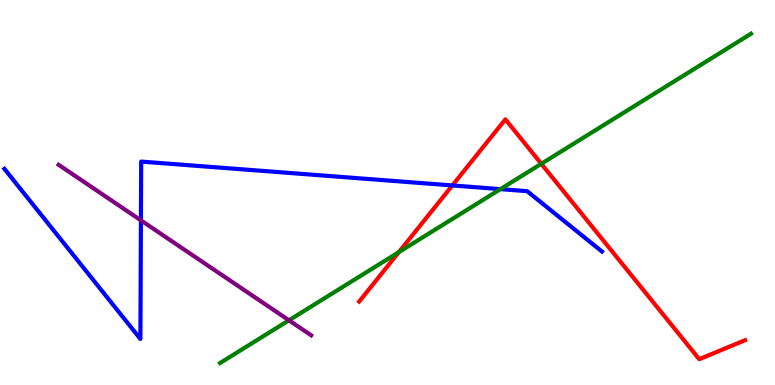[{'lines': ['blue', 'red'], 'intersections': [{'x': 5.84, 'y': 5.18}]}, {'lines': ['green', 'red'], 'intersections': [{'x': 5.15, 'y': 3.45}, {'x': 6.98, 'y': 5.75}]}, {'lines': ['purple', 'red'], 'intersections': []}, {'lines': ['blue', 'green'], 'intersections': [{'x': 6.46, 'y': 5.09}]}, {'lines': ['blue', 'purple'], 'intersections': [{'x': 1.82, 'y': 4.28}]}, {'lines': ['green', 'purple'], 'intersections': [{'x': 3.73, 'y': 1.68}]}]